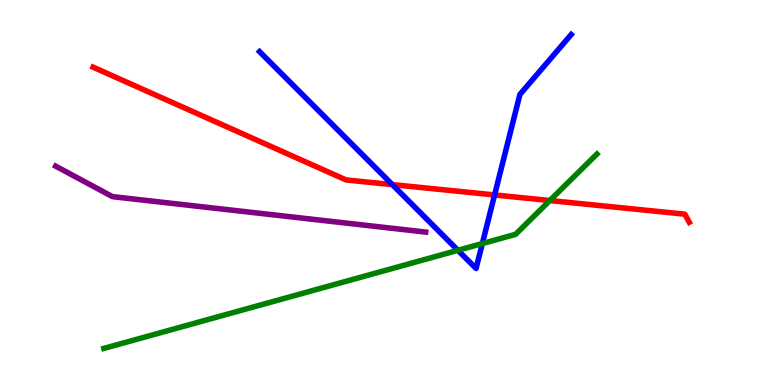[{'lines': ['blue', 'red'], 'intersections': [{'x': 5.06, 'y': 5.21}, {'x': 6.38, 'y': 4.94}]}, {'lines': ['green', 'red'], 'intersections': [{'x': 7.09, 'y': 4.79}]}, {'lines': ['purple', 'red'], 'intersections': []}, {'lines': ['blue', 'green'], 'intersections': [{'x': 5.91, 'y': 3.5}, {'x': 6.22, 'y': 3.67}]}, {'lines': ['blue', 'purple'], 'intersections': []}, {'lines': ['green', 'purple'], 'intersections': []}]